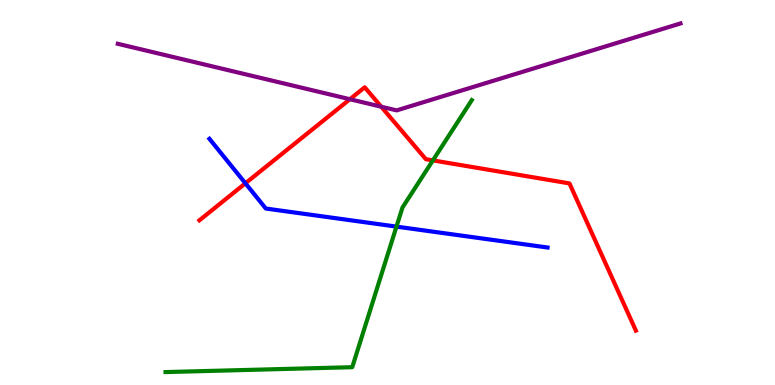[{'lines': ['blue', 'red'], 'intersections': [{'x': 3.17, 'y': 5.24}]}, {'lines': ['green', 'red'], 'intersections': [{'x': 5.59, 'y': 5.83}]}, {'lines': ['purple', 'red'], 'intersections': [{'x': 4.51, 'y': 7.42}, {'x': 4.92, 'y': 7.23}]}, {'lines': ['blue', 'green'], 'intersections': [{'x': 5.12, 'y': 4.11}]}, {'lines': ['blue', 'purple'], 'intersections': []}, {'lines': ['green', 'purple'], 'intersections': []}]